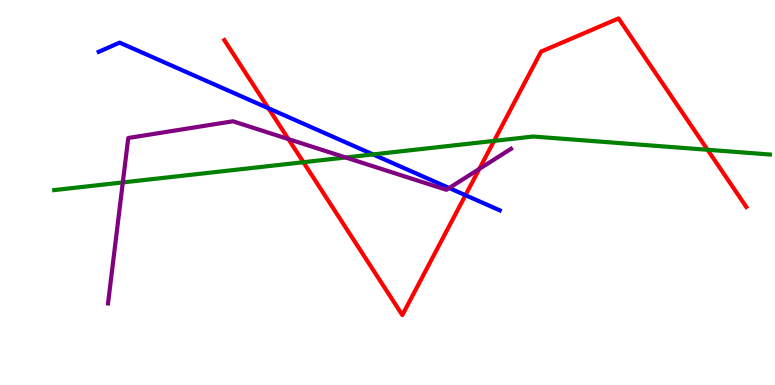[{'lines': ['blue', 'red'], 'intersections': [{'x': 3.46, 'y': 7.19}, {'x': 6.01, 'y': 4.93}]}, {'lines': ['green', 'red'], 'intersections': [{'x': 3.91, 'y': 5.79}, {'x': 6.37, 'y': 6.34}, {'x': 9.13, 'y': 6.11}]}, {'lines': ['purple', 'red'], 'intersections': [{'x': 3.72, 'y': 6.39}, {'x': 6.18, 'y': 5.61}]}, {'lines': ['blue', 'green'], 'intersections': [{'x': 4.81, 'y': 5.99}]}, {'lines': ['blue', 'purple'], 'intersections': [{'x': 5.8, 'y': 5.12}]}, {'lines': ['green', 'purple'], 'intersections': [{'x': 1.58, 'y': 5.26}, {'x': 4.46, 'y': 5.91}]}]